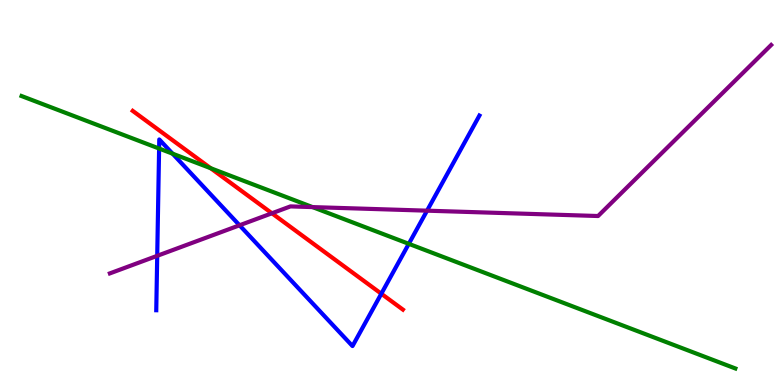[{'lines': ['blue', 'red'], 'intersections': [{'x': 4.92, 'y': 2.37}]}, {'lines': ['green', 'red'], 'intersections': [{'x': 2.72, 'y': 5.63}]}, {'lines': ['purple', 'red'], 'intersections': [{'x': 3.51, 'y': 4.46}]}, {'lines': ['blue', 'green'], 'intersections': [{'x': 2.05, 'y': 6.14}, {'x': 2.23, 'y': 6.01}, {'x': 5.27, 'y': 3.67}]}, {'lines': ['blue', 'purple'], 'intersections': [{'x': 2.03, 'y': 3.36}, {'x': 3.09, 'y': 4.15}, {'x': 5.51, 'y': 4.53}]}, {'lines': ['green', 'purple'], 'intersections': [{'x': 4.03, 'y': 4.62}]}]